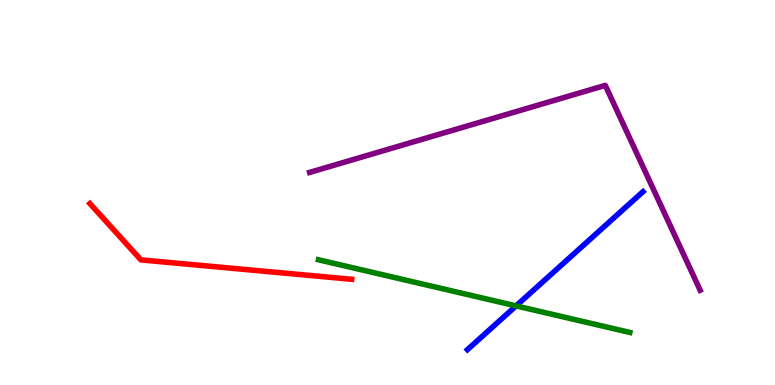[{'lines': ['blue', 'red'], 'intersections': []}, {'lines': ['green', 'red'], 'intersections': []}, {'lines': ['purple', 'red'], 'intersections': []}, {'lines': ['blue', 'green'], 'intersections': [{'x': 6.66, 'y': 2.05}]}, {'lines': ['blue', 'purple'], 'intersections': []}, {'lines': ['green', 'purple'], 'intersections': []}]